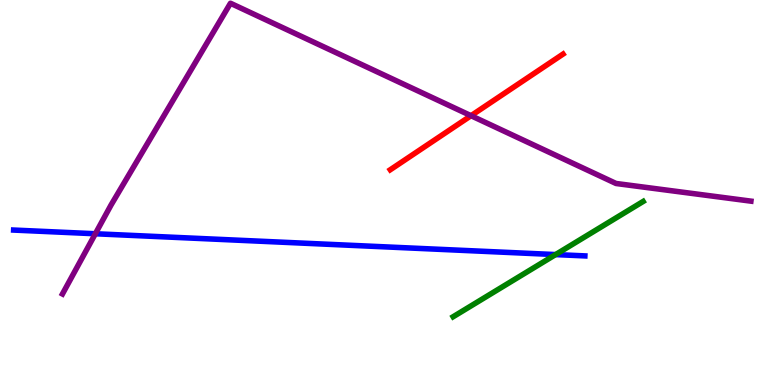[{'lines': ['blue', 'red'], 'intersections': []}, {'lines': ['green', 'red'], 'intersections': []}, {'lines': ['purple', 'red'], 'intersections': [{'x': 6.08, 'y': 6.99}]}, {'lines': ['blue', 'green'], 'intersections': [{'x': 7.17, 'y': 3.39}]}, {'lines': ['blue', 'purple'], 'intersections': [{'x': 1.23, 'y': 3.93}]}, {'lines': ['green', 'purple'], 'intersections': []}]